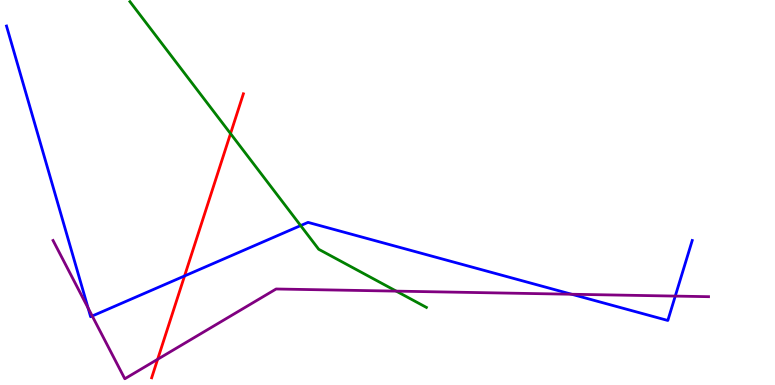[{'lines': ['blue', 'red'], 'intersections': [{'x': 2.38, 'y': 2.83}]}, {'lines': ['green', 'red'], 'intersections': [{'x': 2.97, 'y': 6.53}]}, {'lines': ['purple', 'red'], 'intersections': [{'x': 2.03, 'y': 0.668}]}, {'lines': ['blue', 'green'], 'intersections': [{'x': 3.88, 'y': 4.14}]}, {'lines': ['blue', 'purple'], 'intersections': [{'x': 1.14, 'y': 2.0}, {'x': 1.19, 'y': 1.79}, {'x': 7.38, 'y': 2.36}, {'x': 8.71, 'y': 2.31}]}, {'lines': ['green', 'purple'], 'intersections': [{'x': 5.11, 'y': 2.44}]}]